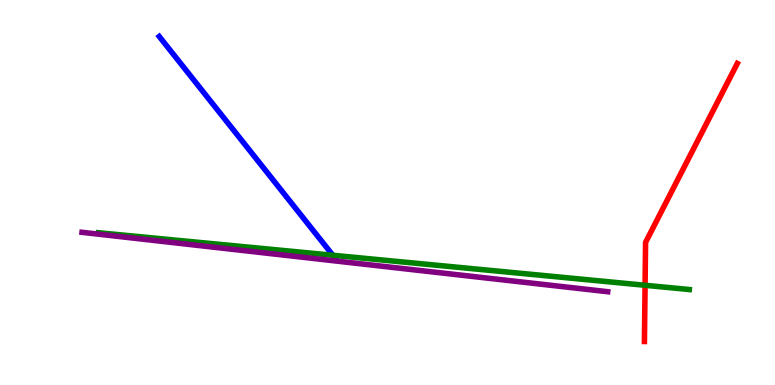[{'lines': ['blue', 'red'], 'intersections': []}, {'lines': ['green', 'red'], 'intersections': [{'x': 8.32, 'y': 2.59}]}, {'lines': ['purple', 'red'], 'intersections': []}, {'lines': ['blue', 'green'], 'intersections': [{'x': 4.29, 'y': 3.37}]}, {'lines': ['blue', 'purple'], 'intersections': []}, {'lines': ['green', 'purple'], 'intersections': []}]